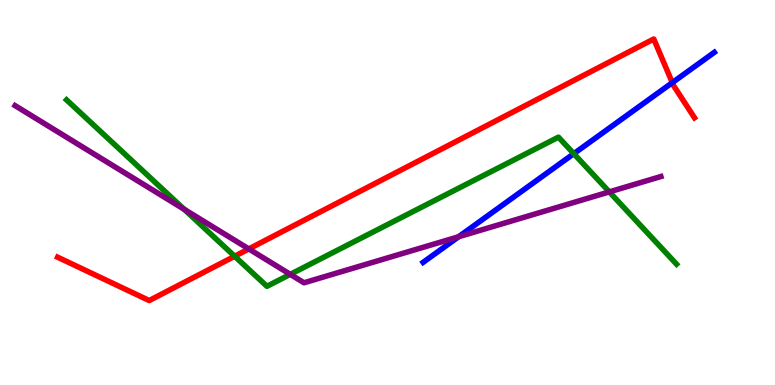[{'lines': ['blue', 'red'], 'intersections': [{'x': 8.67, 'y': 7.85}]}, {'lines': ['green', 'red'], 'intersections': [{'x': 3.03, 'y': 3.34}]}, {'lines': ['purple', 'red'], 'intersections': [{'x': 3.21, 'y': 3.53}]}, {'lines': ['blue', 'green'], 'intersections': [{'x': 7.4, 'y': 6.01}]}, {'lines': ['blue', 'purple'], 'intersections': [{'x': 5.92, 'y': 3.85}]}, {'lines': ['green', 'purple'], 'intersections': [{'x': 2.38, 'y': 4.56}, {'x': 3.75, 'y': 2.87}, {'x': 7.86, 'y': 5.02}]}]